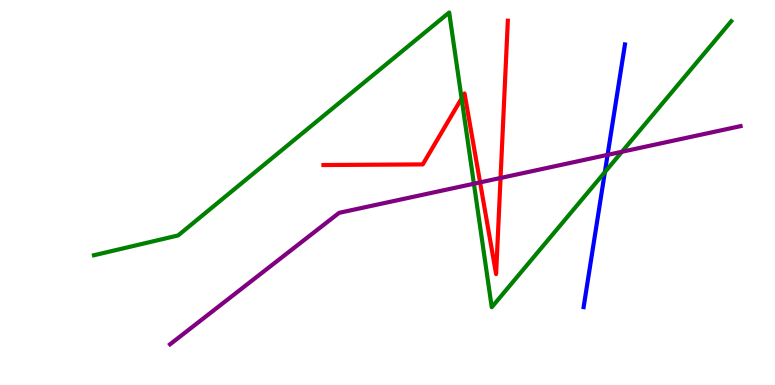[{'lines': ['blue', 'red'], 'intersections': []}, {'lines': ['green', 'red'], 'intersections': [{'x': 5.96, 'y': 7.44}]}, {'lines': ['purple', 'red'], 'intersections': [{'x': 6.19, 'y': 5.26}, {'x': 6.46, 'y': 5.38}]}, {'lines': ['blue', 'green'], 'intersections': [{'x': 7.8, 'y': 5.53}]}, {'lines': ['blue', 'purple'], 'intersections': [{'x': 7.84, 'y': 5.98}]}, {'lines': ['green', 'purple'], 'intersections': [{'x': 6.11, 'y': 5.23}, {'x': 8.02, 'y': 6.06}]}]